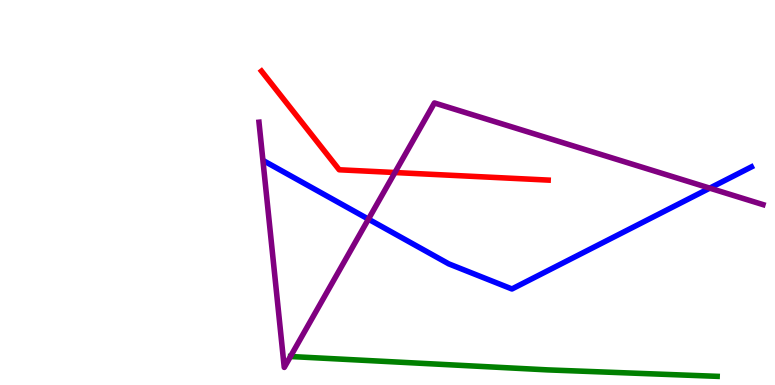[{'lines': ['blue', 'red'], 'intersections': []}, {'lines': ['green', 'red'], 'intersections': []}, {'lines': ['purple', 'red'], 'intersections': [{'x': 5.1, 'y': 5.52}]}, {'lines': ['blue', 'green'], 'intersections': []}, {'lines': ['blue', 'purple'], 'intersections': [{'x': 4.75, 'y': 4.31}, {'x': 9.16, 'y': 5.11}]}, {'lines': ['green', 'purple'], 'intersections': []}]